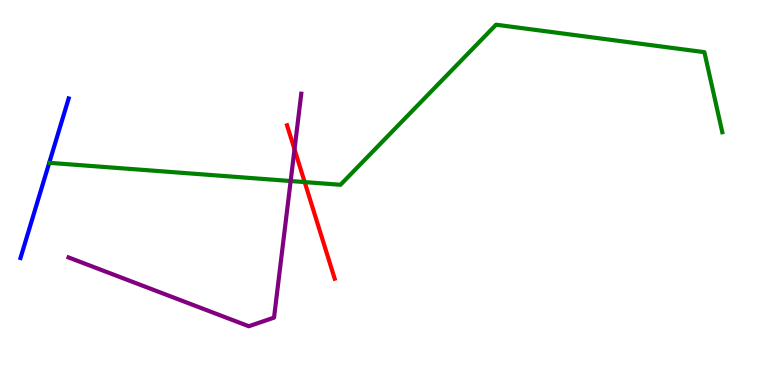[{'lines': ['blue', 'red'], 'intersections': []}, {'lines': ['green', 'red'], 'intersections': [{'x': 3.93, 'y': 5.27}]}, {'lines': ['purple', 'red'], 'intersections': [{'x': 3.8, 'y': 6.12}]}, {'lines': ['blue', 'green'], 'intersections': []}, {'lines': ['blue', 'purple'], 'intersections': []}, {'lines': ['green', 'purple'], 'intersections': [{'x': 3.75, 'y': 5.3}]}]